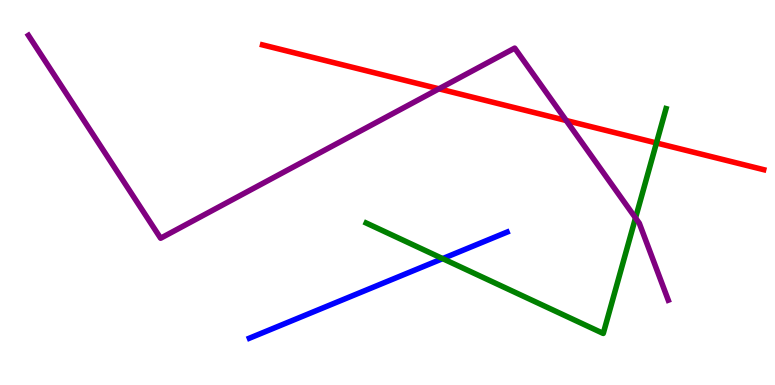[{'lines': ['blue', 'red'], 'intersections': []}, {'lines': ['green', 'red'], 'intersections': [{'x': 8.47, 'y': 6.29}]}, {'lines': ['purple', 'red'], 'intersections': [{'x': 5.66, 'y': 7.69}, {'x': 7.31, 'y': 6.87}]}, {'lines': ['blue', 'green'], 'intersections': [{'x': 5.71, 'y': 3.28}]}, {'lines': ['blue', 'purple'], 'intersections': []}, {'lines': ['green', 'purple'], 'intersections': [{'x': 8.2, 'y': 4.34}]}]